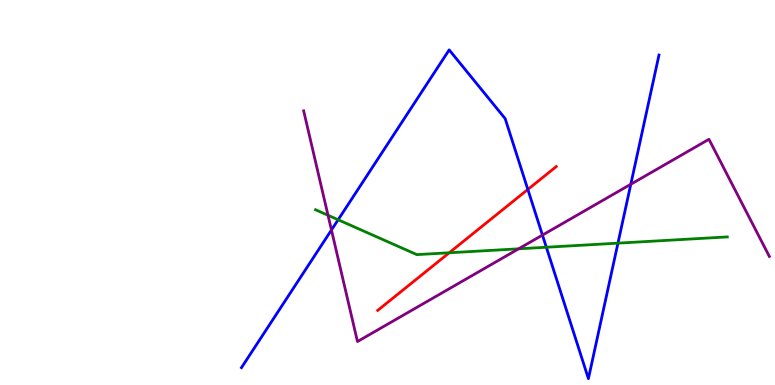[{'lines': ['blue', 'red'], 'intersections': [{'x': 6.81, 'y': 5.08}]}, {'lines': ['green', 'red'], 'intersections': [{'x': 5.8, 'y': 3.43}]}, {'lines': ['purple', 'red'], 'intersections': []}, {'lines': ['blue', 'green'], 'intersections': [{'x': 4.36, 'y': 4.29}, {'x': 7.05, 'y': 3.58}, {'x': 7.97, 'y': 3.68}]}, {'lines': ['blue', 'purple'], 'intersections': [{'x': 4.28, 'y': 4.03}, {'x': 7.0, 'y': 3.89}, {'x': 8.14, 'y': 5.21}]}, {'lines': ['green', 'purple'], 'intersections': [{'x': 4.23, 'y': 4.41}, {'x': 6.69, 'y': 3.54}]}]